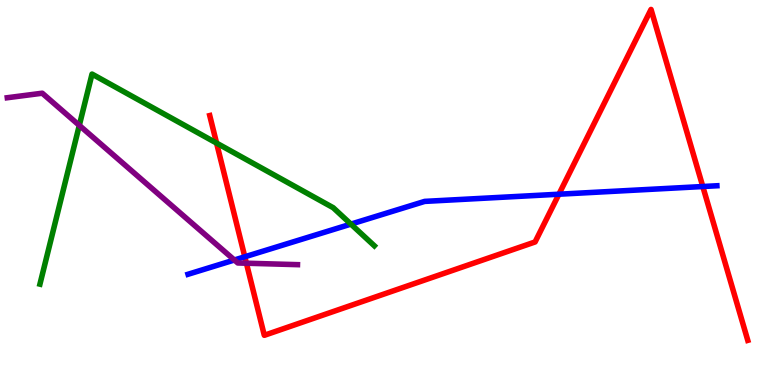[{'lines': ['blue', 'red'], 'intersections': [{'x': 3.16, 'y': 3.33}, {'x': 7.21, 'y': 4.96}, {'x': 9.07, 'y': 5.16}]}, {'lines': ['green', 'red'], 'intersections': [{'x': 2.79, 'y': 6.28}]}, {'lines': ['purple', 'red'], 'intersections': [{'x': 3.18, 'y': 3.16}]}, {'lines': ['blue', 'green'], 'intersections': [{'x': 4.53, 'y': 4.18}]}, {'lines': ['blue', 'purple'], 'intersections': [{'x': 3.02, 'y': 3.25}]}, {'lines': ['green', 'purple'], 'intersections': [{'x': 1.02, 'y': 6.74}]}]